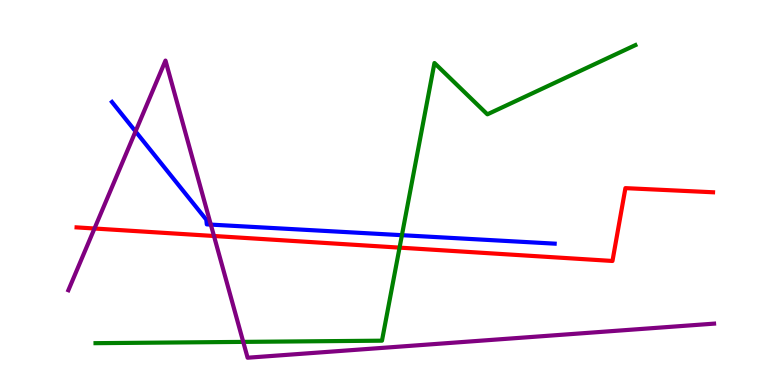[{'lines': ['blue', 'red'], 'intersections': []}, {'lines': ['green', 'red'], 'intersections': [{'x': 5.16, 'y': 3.57}]}, {'lines': ['purple', 'red'], 'intersections': [{'x': 1.22, 'y': 4.06}, {'x': 2.76, 'y': 3.87}]}, {'lines': ['blue', 'green'], 'intersections': [{'x': 5.19, 'y': 3.89}]}, {'lines': ['blue', 'purple'], 'intersections': [{'x': 1.75, 'y': 6.59}, {'x': 2.72, 'y': 4.17}]}, {'lines': ['green', 'purple'], 'intersections': [{'x': 3.14, 'y': 1.12}]}]